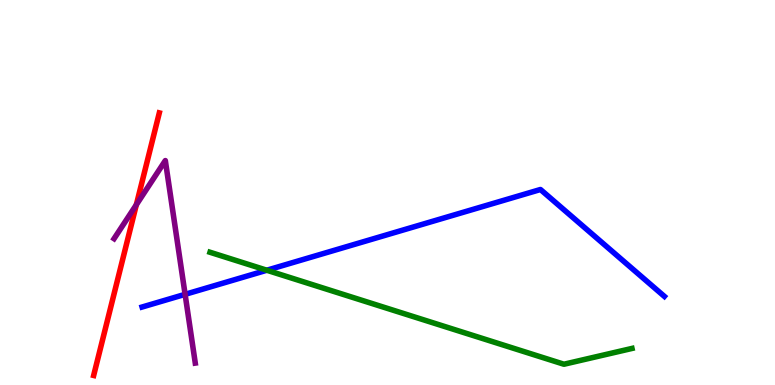[{'lines': ['blue', 'red'], 'intersections': []}, {'lines': ['green', 'red'], 'intersections': []}, {'lines': ['purple', 'red'], 'intersections': [{'x': 1.76, 'y': 4.68}]}, {'lines': ['blue', 'green'], 'intersections': [{'x': 3.44, 'y': 2.98}]}, {'lines': ['blue', 'purple'], 'intersections': [{'x': 2.39, 'y': 2.35}]}, {'lines': ['green', 'purple'], 'intersections': []}]